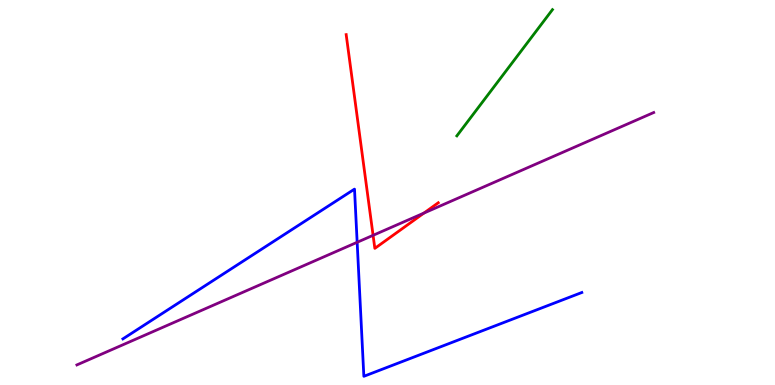[{'lines': ['blue', 'red'], 'intersections': []}, {'lines': ['green', 'red'], 'intersections': []}, {'lines': ['purple', 'red'], 'intersections': [{'x': 4.81, 'y': 3.89}, {'x': 5.47, 'y': 4.47}]}, {'lines': ['blue', 'green'], 'intersections': []}, {'lines': ['blue', 'purple'], 'intersections': [{'x': 4.61, 'y': 3.71}]}, {'lines': ['green', 'purple'], 'intersections': []}]